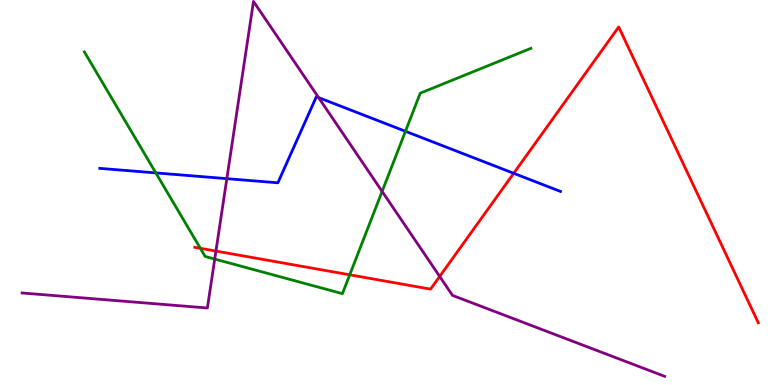[{'lines': ['blue', 'red'], 'intersections': [{'x': 6.63, 'y': 5.5}]}, {'lines': ['green', 'red'], 'intersections': [{'x': 2.59, 'y': 3.55}, {'x': 4.51, 'y': 2.86}]}, {'lines': ['purple', 'red'], 'intersections': [{'x': 2.79, 'y': 3.48}, {'x': 5.67, 'y': 2.82}]}, {'lines': ['blue', 'green'], 'intersections': [{'x': 2.01, 'y': 5.51}, {'x': 5.23, 'y': 6.59}]}, {'lines': ['blue', 'purple'], 'intersections': [{'x': 2.93, 'y': 5.36}, {'x': 4.11, 'y': 7.47}]}, {'lines': ['green', 'purple'], 'intersections': [{'x': 2.77, 'y': 3.27}, {'x': 4.93, 'y': 5.03}]}]